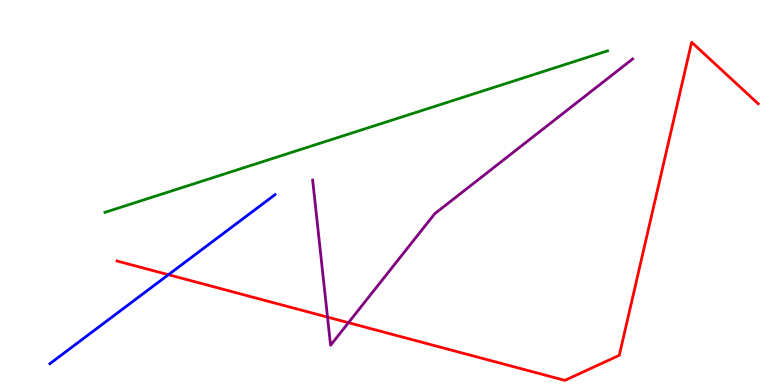[{'lines': ['blue', 'red'], 'intersections': [{'x': 2.17, 'y': 2.86}]}, {'lines': ['green', 'red'], 'intersections': []}, {'lines': ['purple', 'red'], 'intersections': [{'x': 4.23, 'y': 1.76}, {'x': 4.5, 'y': 1.62}]}, {'lines': ['blue', 'green'], 'intersections': []}, {'lines': ['blue', 'purple'], 'intersections': []}, {'lines': ['green', 'purple'], 'intersections': []}]